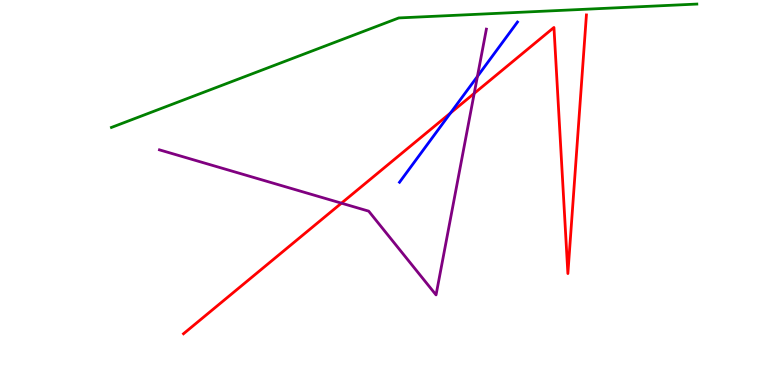[{'lines': ['blue', 'red'], 'intersections': [{'x': 5.81, 'y': 7.07}]}, {'lines': ['green', 'red'], 'intersections': []}, {'lines': ['purple', 'red'], 'intersections': [{'x': 4.41, 'y': 4.72}, {'x': 6.12, 'y': 7.57}]}, {'lines': ['blue', 'green'], 'intersections': []}, {'lines': ['blue', 'purple'], 'intersections': [{'x': 6.16, 'y': 8.01}]}, {'lines': ['green', 'purple'], 'intersections': []}]